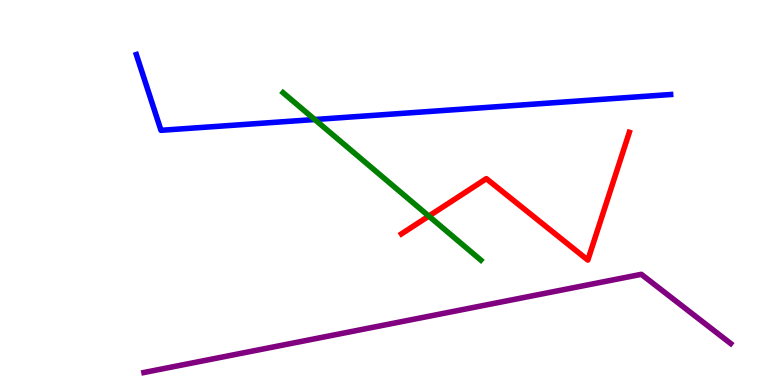[{'lines': ['blue', 'red'], 'intersections': []}, {'lines': ['green', 'red'], 'intersections': [{'x': 5.53, 'y': 4.39}]}, {'lines': ['purple', 'red'], 'intersections': []}, {'lines': ['blue', 'green'], 'intersections': [{'x': 4.06, 'y': 6.9}]}, {'lines': ['blue', 'purple'], 'intersections': []}, {'lines': ['green', 'purple'], 'intersections': []}]